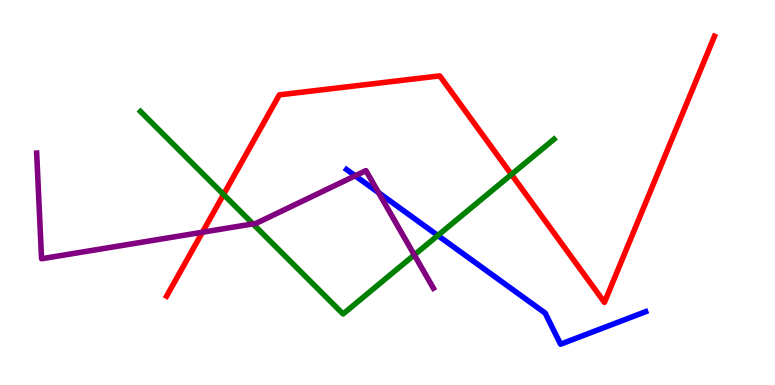[{'lines': ['blue', 'red'], 'intersections': []}, {'lines': ['green', 'red'], 'intersections': [{'x': 2.88, 'y': 4.95}, {'x': 6.6, 'y': 5.47}]}, {'lines': ['purple', 'red'], 'intersections': [{'x': 2.61, 'y': 3.97}]}, {'lines': ['blue', 'green'], 'intersections': [{'x': 5.65, 'y': 3.88}]}, {'lines': ['blue', 'purple'], 'intersections': [{'x': 4.58, 'y': 5.43}, {'x': 4.88, 'y': 5.0}]}, {'lines': ['green', 'purple'], 'intersections': [{'x': 3.26, 'y': 4.18}, {'x': 5.35, 'y': 3.38}]}]